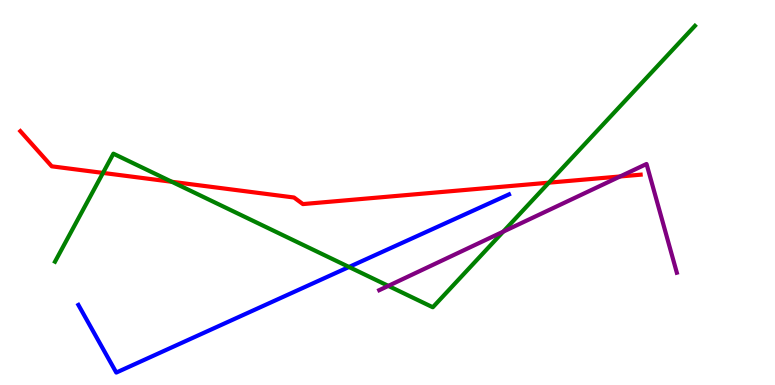[{'lines': ['blue', 'red'], 'intersections': []}, {'lines': ['green', 'red'], 'intersections': [{'x': 1.33, 'y': 5.51}, {'x': 2.22, 'y': 5.28}, {'x': 7.08, 'y': 5.26}]}, {'lines': ['purple', 'red'], 'intersections': [{'x': 8.0, 'y': 5.42}]}, {'lines': ['blue', 'green'], 'intersections': [{'x': 4.5, 'y': 3.07}]}, {'lines': ['blue', 'purple'], 'intersections': []}, {'lines': ['green', 'purple'], 'intersections': [{'x': 5.01, 'y': 2.57}, {'x': 6.49, 'y': 3.98}]}]